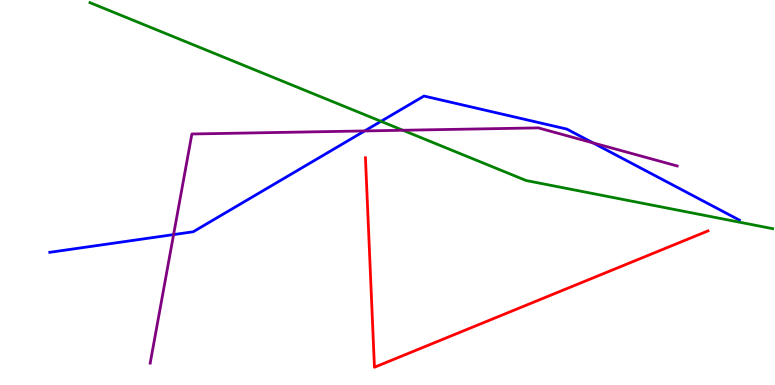[{'lines': ['blue', 'red'], 'intersections': []}, {'lines': ['green', 'red'], 'intersections': []}, {'lines': ['purple', 'red'], 'intersections': []}, {'lines': ['blue', 'green'], 'intersections': [{'x': 4.92, 'y': 6.85}]}, {'lines': ['blue', 'purple'], 'intersections': [{'x': 2.24, 'y': 3.91}, {'x': 4.71, 'y': 6.6}, {'x': 7.65, 'y': 6.29}]}, {'lines': ['green', 'purple'], 'intersections': [{'x': 5.2, 'y': 6.62}]}]